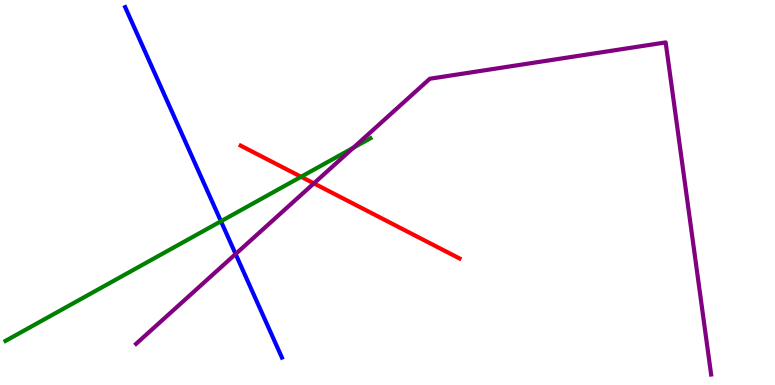[{'lines': ['blue', 'red'], 'intersections': []}, {'lines': ['green', 'red'], 'intersections': [{'x': 3.88, 'y': 5.41}]}, {'lines': ['purple', 'red'], 'intersections': [{'x': 4.05, 'y': 5.24}]}, {'lines': ['blue', 'green'], 'intersections': [{'x': 2.85, 'y': 4.25}]}, {'lines': ['blue', 'purple'], 'intersections': [{'x': 3.04, 'y': 3.4}]}, {'lines': ['green', 'purple'], 'intersections': [{'x': 4.56, 'y': 6.16}]}]